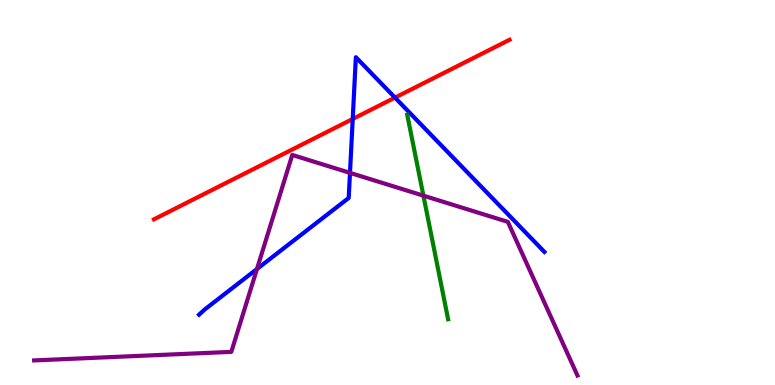[{'lines': ['blue', 'red'], 'intersections': [{'x': 4.55, 'y': 6.91}, {'x': 5.1, 'y': 7.46}]}, {'lines': ['green', 'red'], 'intersections': []}, {'lines': ['purple', 'red'], 'intersections': []}, {'lines': ['blue', 'green'], 'intersections': []}, {'lines': ['blue', 'purple'], 'intersections': [{'x': 3.32, 'y': 3.01}, {'x': 4.52, 'y': 5.51}]}, {'lines': ['green', 'purple'], 'intersections': [{'x': 5.46, 'y': 4.92}]}]